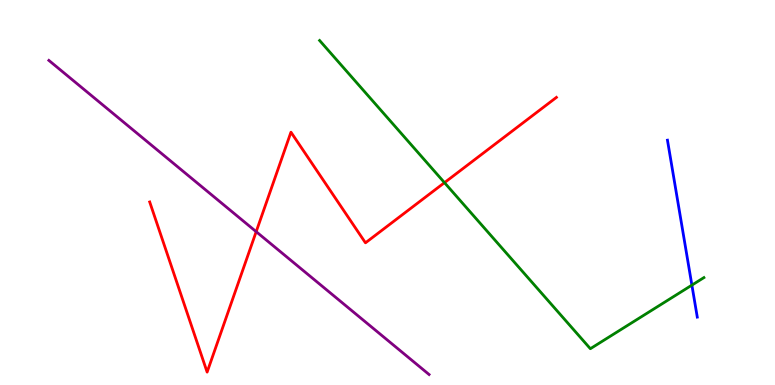[{'lines': ['blue', 'red'], 'intersections': []}, {'lines': ['green', 'red'], 'intersections': [{'x': 5.74, 'y': 5.26}]}, {'lines': ['purple', 'red'], 'intersections': [{'x': 3.31, 'y': 3.98}]}, {'lines': ['blue', 'green'], 'intersections': [{'x': 8.93, 'y': 2.59}]}, {'lines': ['blue', 'purple'], 'intersections': []}, {'lines': ['green', 'purple'], 'intersections': []}]